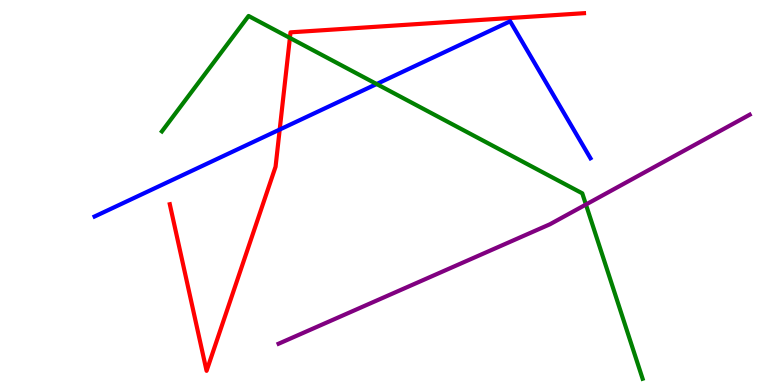[{'lines': ['blue', 'red'], 'intersections': [{'x': 3.61, 'y': 6.64}]}, {'lines': ['green', 'red'], 'intersections': [{'x': 3.74, 'y': 9.01}]}, {'lines': ['purple', 'red'], 'intersections': []}, {'lines': ['blue', 'green'], 'intersections': [{'x': 4.86, 'y': 7.82}]}, {'lines': ['blue', 'purple'], 'intersections': []}, {'lines': ['green', 'purple'], 'intersections': [{'x': 7.56, 'y': 4.69}]}]